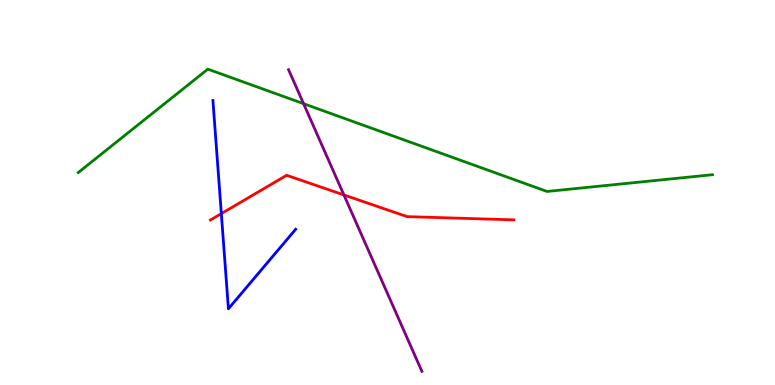[{'lines': ['blue', 'red'], 'intersections': [{'x': 2.86, 'y': 4.45}]}, {'lines': ['green', 'red'], 'intersections': []}, {'lines': ['purple', 'red'], 'intersections': [{'x': 4.44, 'y': 4.94}]}, {'lines': ['blue', 'green'], 'intersections': []}, {'lines': ['blue', 'purple'], 'intersections': []}, {'lines': ['green', 'purple'], 'intersections': [{'x': 3.92, 'y': 7.31}]}]